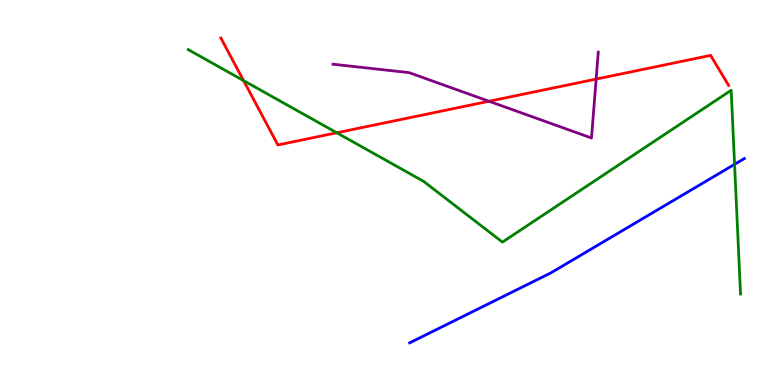[{'lines': ['blue', 'red'], 'intersections': []}, {'lines': ['green', 'red'], 'intersections': [{'x': 3.14, 'y': 7.91}, {'x': 4.35, 'y': 6.55}]}, {'lines': ['purple', 'red'], 'intersections': [{'x': 6.31, 'y': 7.37}, {'x': 7.69, 'y': 7.95}]}, {'lines': ['blue', 'green'], 'intersections': [{'x': 9.48, 'y': 5.73}]}, {'lines': ['blue', 'purple'], 'intersections': []}, {'lines': ['green', 'purple'], 'intersections': []}]